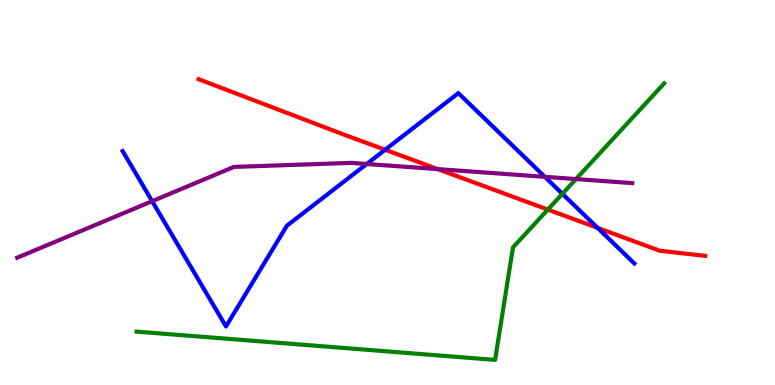[{'lines': ['blue', 'red'], 'intersections': [{'x': 4.97, 'y': 6.11}, {'x': 7.71, 'y': 4.08}]}, {'lines': ['green', 'red'], 'intersections': [{'x': 7.07, 'y': 4.56}]}, {'lines': ['purple', 'red'], 'intersections': [{'x': 5.65, 'y': 5.61}]}, {'lines': ['blue', 'green'], 'intersections': [{'x': 7.26, 'y': 4.97}]}, {'lines': ['blue', 'purple'], 'intersections': [{'x': 1.96, 'y': 4.77}, {'x': 4.73, 'y': 5.74}, {'x': 7.03, 'y': 5.41}]}, {'lines': ['green', 'purple'], 'intersections': [{'x': 7.43, 'y': 5.35}]}]